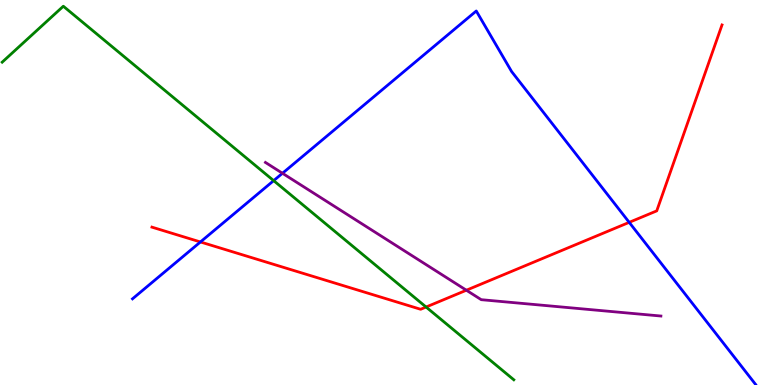[{'lines': ['blue', 'red'], 'intersections': [{'x': 2.59, 'y': 3.72}, {'x': 8.12, 'y': 4.22}]}, {'lines': ['green', 'red'], 'intersections': [{'x': 5.5, 'y': 2.03}]}, {'lines': ['purple', 'red'], 'intersections': [{'x': 6.02, 'y': 2.46}]}, {'lines': ['blue', 'green'], 'intersections': [{'x': 3.53, 'y': 5.31}]}, {'lines': ['blue', 'purple'], 'intersections': [{'x': 3.64, 'y': 5.5}]}, {'lines': ['green', 'purple'], 'intersections': []}]